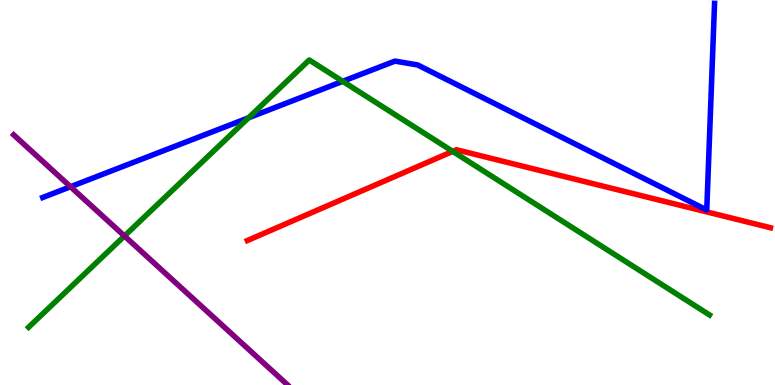[{'lines': ['blue', 'red'], 'intersections': []}, {'lines': ['green', 'red'], 'intersections': [{'x': 5.84, 'y': 6.07}]}, {'lines': ['purple', 'red'], 'intersections': []}, {'lines': ['blue', 'green'], 'intersections': [{'x': 3.21, 'y': 6.94}, {'x': 4.42, 'y': 7.89}]}, {'lines': ['blue', 'purple'], 'intersections': [{'x': 0.91, 'y': 5.15}]}, {'lines': ['green', 'purple'], 'intersections': [{'x': 1.61, 'y': 3.87}]}]